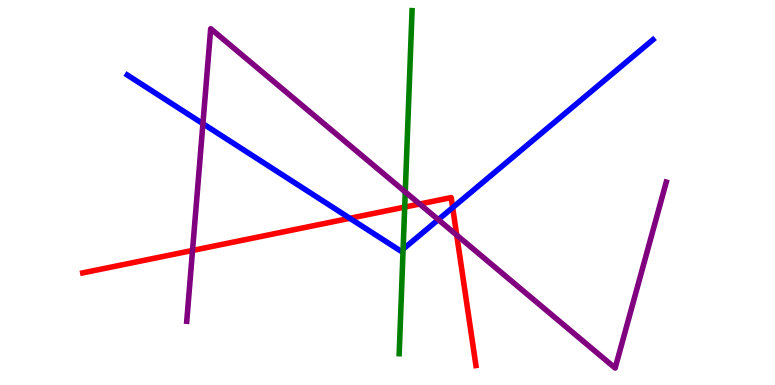[{'lines': ['blue', 'red'], 'intersections': [{'x': 4.51, 'y': 4.33}, {'x': 5.84, 'y': 4.61}]}, {'lines': ['green', 'red'], 'intersections': [{'x': 5.22, 'y': 4.62}]}, {'lines': ['purple', 'red'], 'intersections': [{'x': 2.48, 'y': 3.49}, {'x': 5.41, 'y': 4.7}, {'x': 5.89, 'y': 3.89}]}, {'lines': ['blue', 'green'], 'intersections': [{'x': 5.2, 'y': 3.53}]}, {'lines': ['blue', 'purple'], 'intersections': [{'x': 2.62, 'y': 6.79}, {'x': 5.66, 'y': 4.29}]}, {'lines': ['green', 'purple'], 'intersections': [{'x': 5.23, 'y': 5.01}]}]